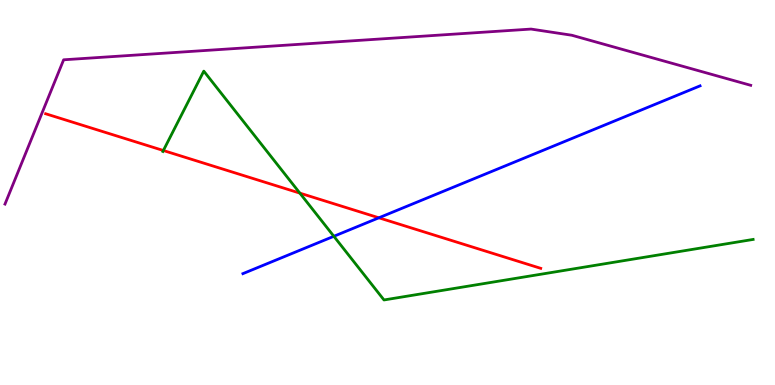[{'lines': ['blue', 'red'], 'intersections': [{'x': 4.89, 'y': 4.34}]}, {'lines': ['green', 'red'], 'intersections': [{'x': 2.11, 'y': 6.09}, {'x': 3.87, 'y': 4.98}]}, {'lines': ['purple', 'red'], 'intersections': []}, {'lines': ['blue', 'green'], 'intersections': [{'x': 4.31, 'y': 3.86}]}, {'lines': ['blue', 'purple'], 'intersections': []}, {'lines': ['green', 'purple'], 'intersections': []}]